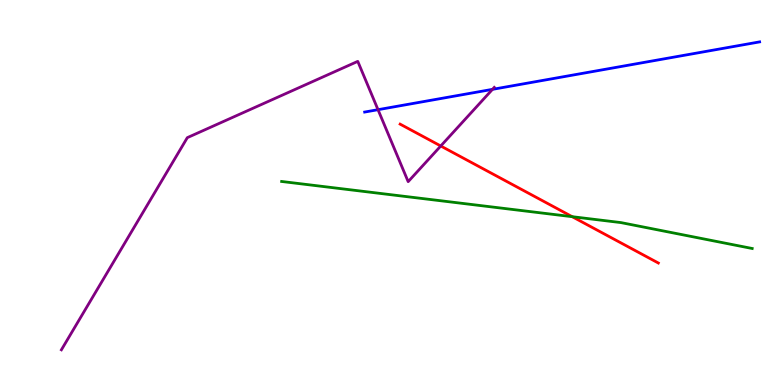[{'lines': ['blue', 'red'], 'intersections': []}, {'lines': ['green', 'red'], 'intersections': [{'x': 7.38, 'y': 4.37}]}, {'lines': ['purple', 'red'], 'intersections': [{'x': 5.69, 'y': 6.21}]}, {'lines': ['blue', 'green'], 'intersections': []}, {'lines': ['blue', 'purple'], 'intersections': [{'x': 4.88, 'y': 7.15}, {'x': 6.35, 'y': 7.68}]}, {'lines': ['green', 'purple'], 'intersections': []}]